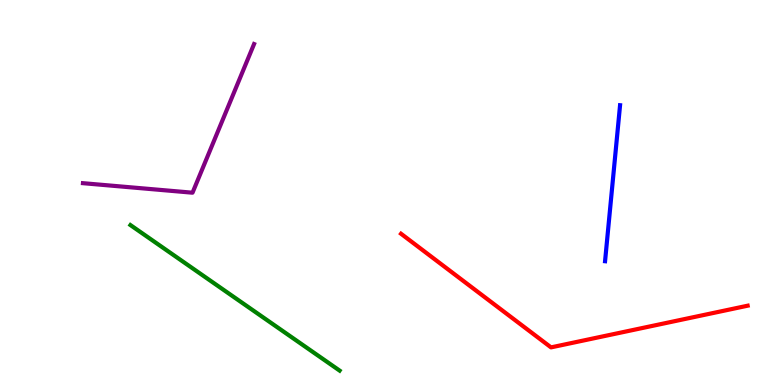[{'lines': ['blue', 'red'], 'intersections': []}, {'lines': ['green', 'red'], 'intersections': []}, {'lines': ['purple', 'red'], 'intersections': []}, {'lines': ['blue', 'green'], 'intersections': []}, {'lines': ['blue', 'purple'], 'intersections': []}, {'lines': ['green', 'purple'], 'intersections': []}]